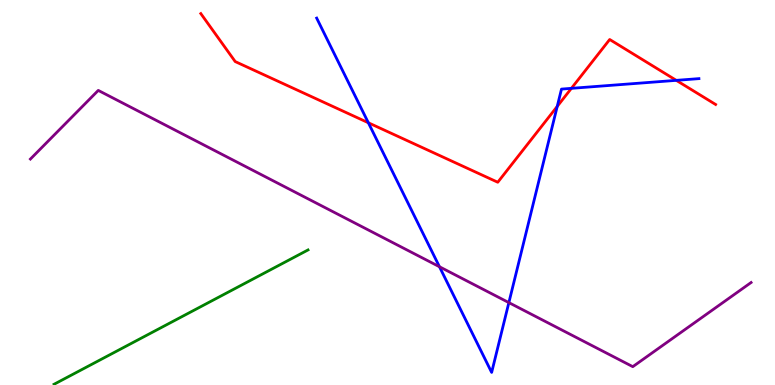[{'lines': ['blue', 'red'], 'intersections': [{'x': 4.75, 'y': 6.81}, {'x': 7.19, 'y': 7.24}, {'x': 7.37, 'y': 7.71}, {'x': 8.73, 'y': 7.91}]}, {'lines': ['green', 'red'], 'intersections': []}, {'lines': ['purple', 'red'], 'intersections': []}, {'lines': ['blue', 'green'], 'intersections': []}, {'lines': ['blue', 'purple'], 'intersections': [{'x': 5.67, 'y': 3.07}, {'x': 6.57, 'y': 2.14}]}, {'lines': ['green', 'purple'], 'intersections': []}]